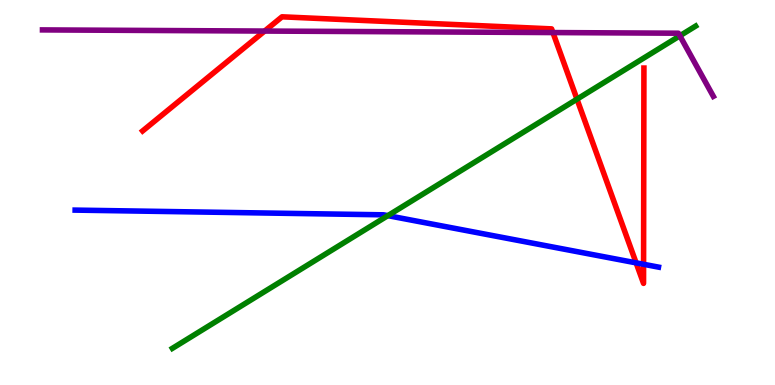[{'lines': ['blue', 'red'], 'intersections': [{'x': 8.21, 'y': 3.17}, {'x': 8.3, 'y': 3.14}]}, {'lines': ['green', 'red'], 'intersections': [{'x': 7.44, 'y': 7.42}]}, {'lines': ['purple', 'red'], 'intersections': [{'x': 3.41, 'y': 9.19}, {'x': 7.13, 'y': 9.15}]}, {'lines': ['blue', 'green'], 'intersections': [{'x': 5.0, 'y': 4.4}]}, {'lines': ['blue', 'purple'], 'intersections': []}, {'lines': ['green', 'purple'], 'intersections': [{'x': 8.77, 'y': 9.07}]}]